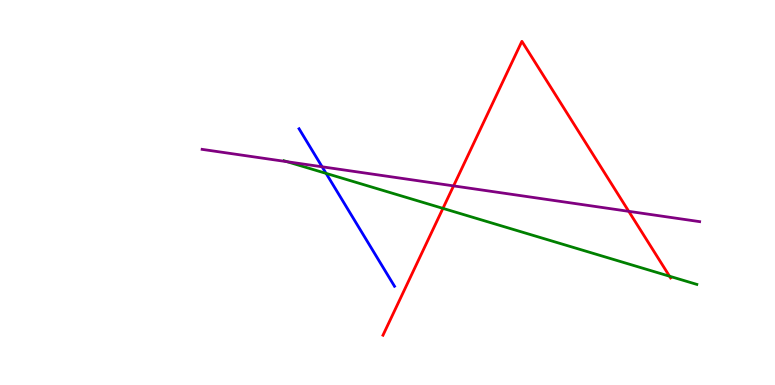[{'lines': ['blue', 'red'], 'intersections': []}, {'lines': ['green', 'red'], 'intersections': [{'x': 5.72, 'y': 4.59}, {'x': 8.64, 'y': 2.83}]}, {'lines': ['purple', 'red'], 'intersections': [{'x': 5.85, 'y': 5.17}, {'x': 8.11, 'y': 4.51}]}, {'lines': ['blue', 'green'], 'intersections': [{'x': 4.21, 'y': 5.5}]}, {'lines': ['blue', 'purple'], 'intersections': [{'x': 4.16, 'y': 5.67}]}, {'lines': ['green', 'purple'], 'intersections': [{'x': 3.7, 'y': 5.8}]}]